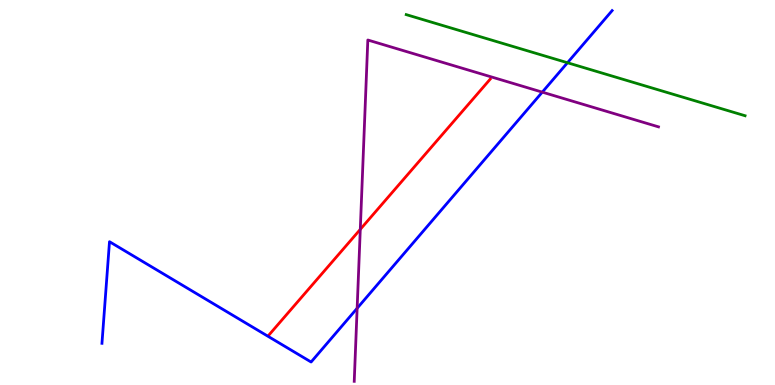[{'lines': ['blue', 'red'], 'intersections': []}, {'lines': ['green', 'red'], 'intersections': []}, {'lines': ['purple', 'red'], 'intersections': [{'x': 4.65, 'y': 4.04}]}, {'lines': ['blue', 'green'], 'intersections': [{'x': 7.32, 'y': 8.37}]}, {'lines': ['blue', 'purple'], 'intersections': [{'x': 4.61, 'y': 1.99}, {'x': 7.0, 'y': 7.61}]}, {'lines': ['green', 'purple'], 'intersections': []}]